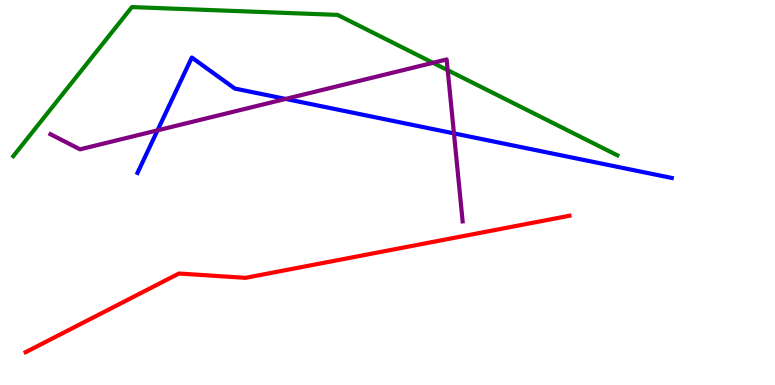[{'lines': ['blue', 'red'], 'intersections': []}, {'lines': ['green', 'red'], 'intersections': []}, {'lines': ['purple', 'red'], 'intersections': []}, {'lines': ['blue', 'green'], 'intersections': []}, {'lines': ['blue', 'purple'], 'intersections': [{'x': 2.03, 'y': 6.61}, {'x': 3.69, 'y': 7.43}, {'x': 5.86, 'y': 6.54}]}, {'lines': ['green', 'purple'], 'intersections': [{'x': 5.59, 'y': 8.37}, {'x': 5.78, 'y': 8.18}]}]